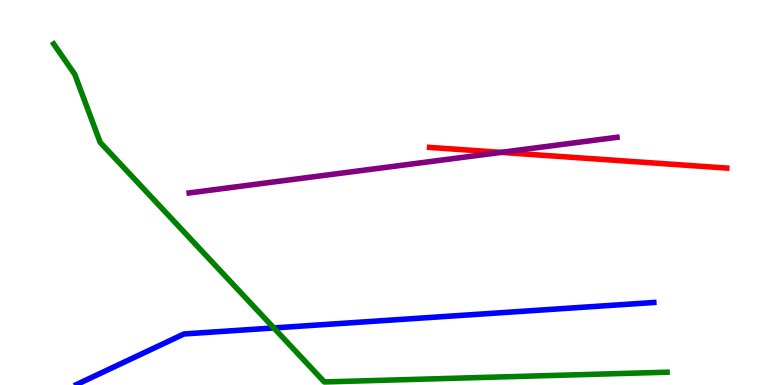[{'lines': ['blue', 'red'], 'intersections': []}, {'lines': ['green', 'red'], 'intersections': []}, {'lines': ['purple', 'red'], 'intersections': [{'x': 6.47, 'y': 6.04}]}, {'lines': ['blue', 'green'], 'intersections': [{'x': 3.53, 'y': 1.48}]}, {'lines': ['blue', 'purple'], 'intersections': []}, {'lines': ['green', 'purple'], 'intersections': []}]